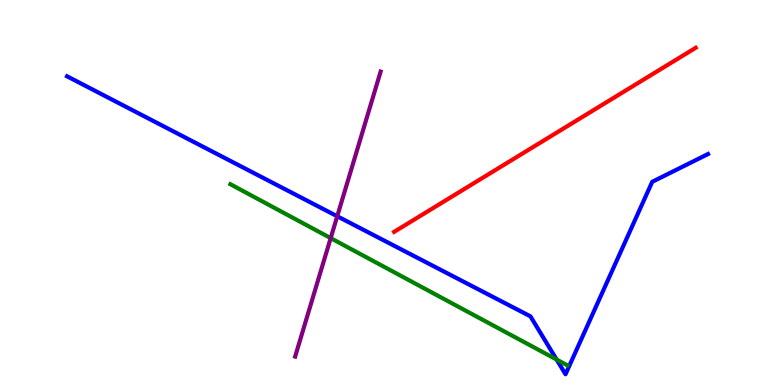[{'lines': ['blue', 'red'], 'intersections': []}, {'lines': ['green', 'red'], 'intersections': []}, {'lines': ['purple', 'red'], 'intersections': []}, {'lines': ['blue', 'green'], 'intersections': [{'x': 7.18, 'y': 0.661}]}, {'lines': ['blue', 'purple'], 'intersections': [{'x': 4.35, 'y': 4.38}]}, {'lines': ['green', 'purple'], 'intersections': [{'x': 4.27, 'y': 3.82}]}]